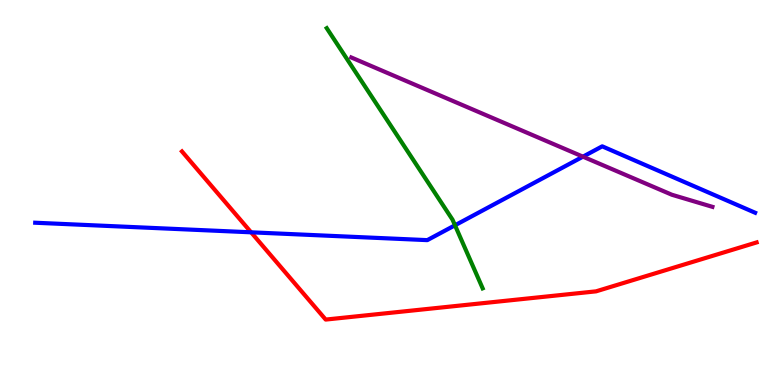[{'lines': ['blue', 'red'], 'intersections': [{'x': 3.24, 'y': 3.97}]}, {'lines': ['green', 'red'], 'intersections': []}, {'lines': ['purple', 'red'], 'intersections': []}, {'lines': ['blue', 'green'], 'intersections': [{'x': 5.87, 'y': 4.15}]}, {'lines': ['blue', 'purple'], 'intersections': [{'x': 7.52, 'y': 5.93}]}, {'lines': ['green', 'purple'], 'intersections': []}]